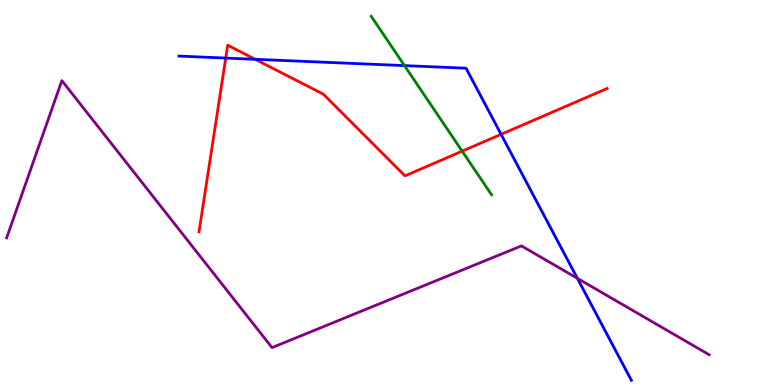[{'lines': ['blue', 'red'], 'intersections': [{'x': 2.91, 'y': 8.49}, {'x': 3.29, 'y': 8.46}, {'x': 6.47, 'y': 6.51}]}, {'lines': ['green', 'red'], 'intersections': [{'x': 5.96, 'y': 6.07}]}, {'lines': ['purple', 'red'], 'intersections': []}, {'lines': ['blue', 'green'], 'intersections': [{'x': 5.22, 'y': 8.3}]}, {'lines': ['blue', 'purple'], 'intersections': [{'x': 7.45, 'y': 2.77}]}, {'lines': ['green', 'purple'], 'intersections': []}]